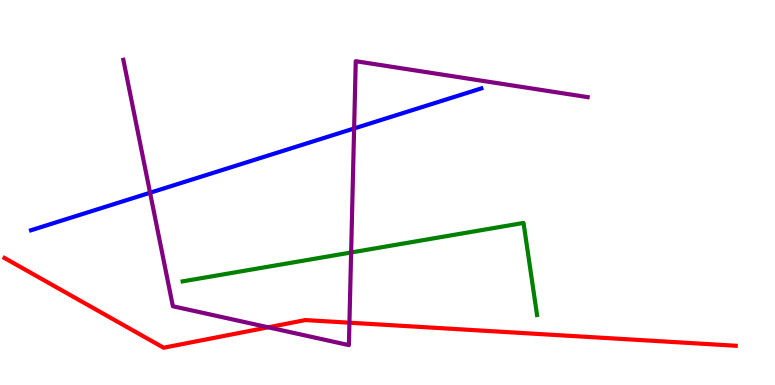[{'lines': ['blue', 'red'], 'intersections': []}, {'lines': ['green', 'red'], 'intersections': []}, {'lines': ['purple', 'red'], 'intersections': [{'x': 3.46, 'y': 1.5}, {'x': 4.51, 'y': 1.62}]}, {'lines': ['blue', 'green'], 'intersections': []}, {'lines': ['blue', 'purple'], 'intersections': [{'x': 1.94, 'y': 4.99}, {'x': 4.57, 'y': 6.66}]}, {'lines': ['green', 'purple'], 'intersections': [{'x': 4.53, 'y': 3.44}]}]